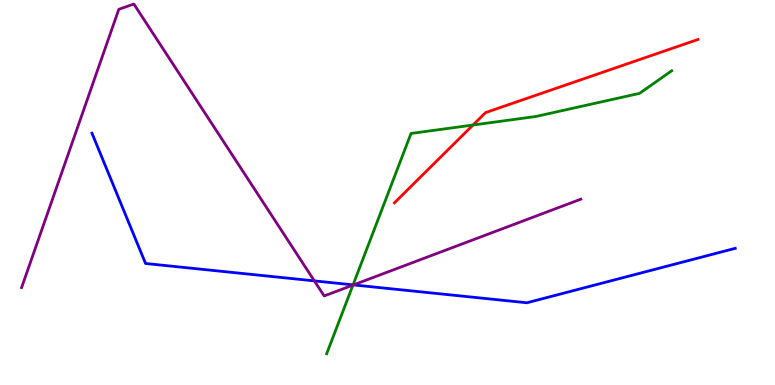[{'lines': ['blue', 'red'], 'intersections': []}, {'lines': ['green', 'red'], 'intersections': [{'x': 6.1, 'y': 6.75}]}, {'lines': ['purple', 'red'], 'intersections': []}, {'lines': ['blue', 'green'], 'intersections': [{'x': 4.56, 'y': 2.6}]}, {'lines': ['blue', 'purple'], 'intersections': [{'x': 4.06, 'y': 2.7}, {'x': 4.56, 'y': 2.6}]}, {'lines': ['green', 'purple'], 'intersections': [{'x': 4.55, 'y': 2.59}]}]